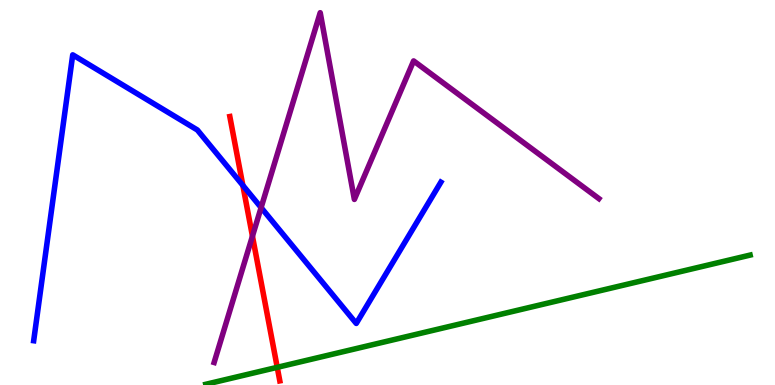[{'lines': ['blue', 'red'], 'intersections': [{'x': 3.13, 'y': 5.19}]}, {'lines': ['green', 'red'], 'intersections': [{'x': 3.58, 'y': 0.459}]}, {'lines': ['purple', 'red'], 'intersections': [{'x': 3.26, 'y': 3.87}]}, {'lines': ['blue', 'green'], 'intersections': []}, {'lines': ['blue', 'purple'], 'intersections': [{'x': 3.37, 'y': 4.61}]}, {'lines': ['green', 'purple'], 'intersections': []}]